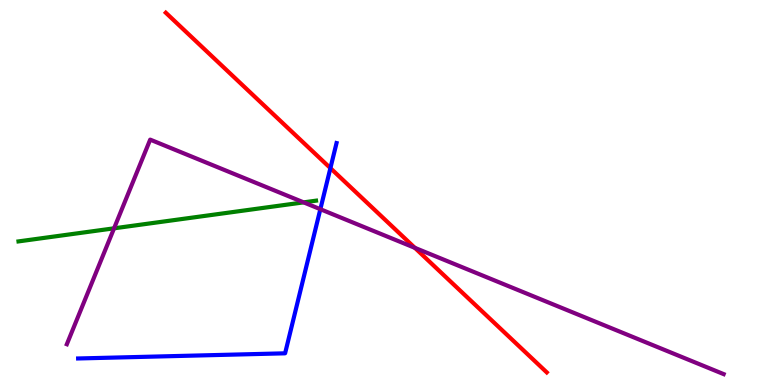[{'lines': ['blue', 'red'], 'intersections': [{'x': 4.26, 'y': 5.63}]}, {'lines': ['green', 'red'], 'intersections': []}, {'lines': ['purple', 'red'], 'intersections': [{'x': 5.35, 'y': 3.56}]}, {'lines': ['blue', 'green'], 'intersections': []}, {'lines': ['blue', 'purple'], 'intersections': [{'x': 4.13, 'y': 4.57}]}, {'lines': ['green', 'purple'], 'intersections': [{'x': 1.47, 'y': 4.07}, {'x': 3.92, 'y': 4.74}]}]